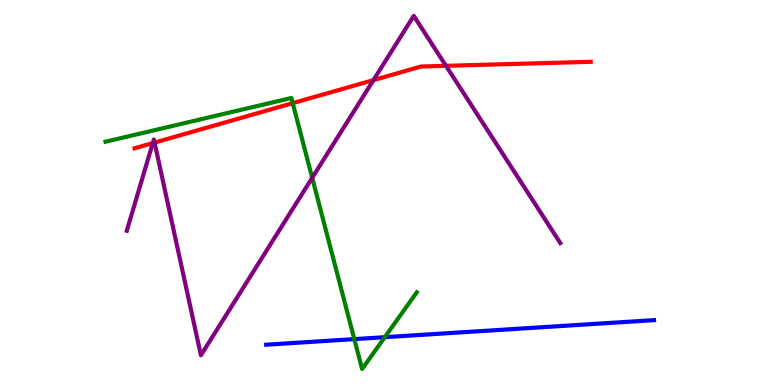[{'lines': ['blue', 'red'], 'intersections': []}, {'lines': ['green', 'red'], 'intersections': [{'x': 3.78, 'y': 7.32}]}, {'lines': ['purple', 'red'], 'intersections': [{'x': 1.97, 'y': 6.28}, {'x': 1.99, 'y': 6.3}, {'x': 4.82, 'y': 7.92}, {'x': 5.75, 'y': 8.29}]}, {'lines': ['blue', 'green'], 'intersections': [{'x': 4.57, 'y': 1.19}, {'x': 4.96, 'y': 1.24}]}, {'lines': ['blue', 'purple'], 'intersections': []}, {'lines': ['green', 'purple'], 'intersections': [{'x': 4.03, 'y': 5.38}]}]